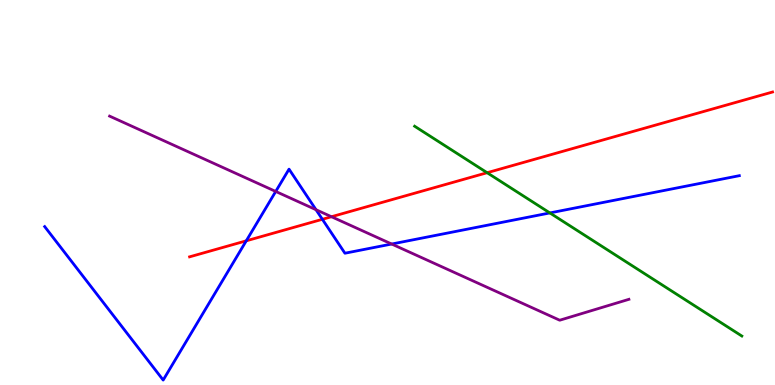[{'lines': ['blue', 'red'], 'intersections': [{'x': 3.18, 'y': 3.75}, {'x': 4.16, 'y': 4.3}]}, {'lines': ['green', 'red'], 'intersections': [{'x': 6.29, 'y': 5.51}]}, {'lines': ['purple', 'red'], 'intersections': [{'x': 4.28, 'y': 4.37}]}, {'lines': ['blue', 'green'], 'intersections': [{'x': 7.09, 'y': 4.47}]}, {'lines': ['blue', 'purple'], 'intersections': [{'x': 3.56, 'y': 5.03}, {'x': 4.08, 'y': 4.55}, {'x': 5.05, 'y': 3.66}]}, {'lines': ['green', 'purple'], 'intersections': []}]